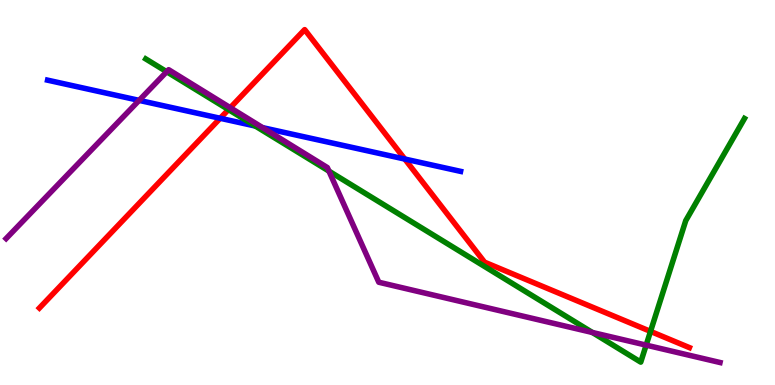[{'lines': ['blue', 'red'], 'intersections': [{'x': 2.84, 'y': 6.93}, {'x': 5.22, 'y': 5.87}]}, {'lines': ['green', 'red'], 'intersections': [{'x': 2.95, 'y': 7.15}, {'x': 8.39, 'y': 1.39}]}, {'lines': ['purple', 'red'], 'intersections': [{'x': 2.97, 'y': 7.2}]}, {'lines': ['blue', 'green'], 'intersections': [{'x': 3.29, 'y': 6.73}]}, {'lines': ['blue', 'purple'], 'intersections': [{'x': 1.8, 'y': 7.39}, {'x': 3.39, 'y': 6.68}]}, {'lines': ['green', 'purple'], 'intersections': [{'x': 2.15, 'y': 8.14}, {'x': 4.24, 'y': 5.56}, {'x': 7.64, 'y': 1.36}, {'x': 8.34, 'y': 1.04}]}]